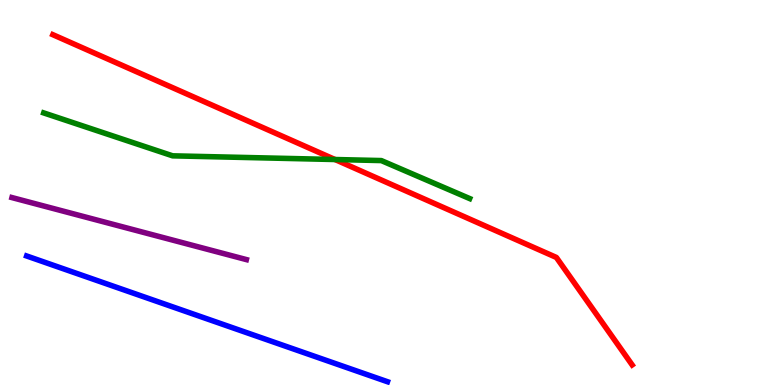[{'lines': ['blue', 'red'], 'intersections': []}, {'lines': ['green', 'red'], 'intersections': [{'x': 4.32, 'y': 5.86}]}, {'lines': ['purple', 'red'], 'intersections': []}, {'lines': ['blue', 'green'], 'intersections': []}, {'lines': ['blue', 'purple'], 'intersections': []}, {'lines': ['green', 'purple'], 'intersections': []}]